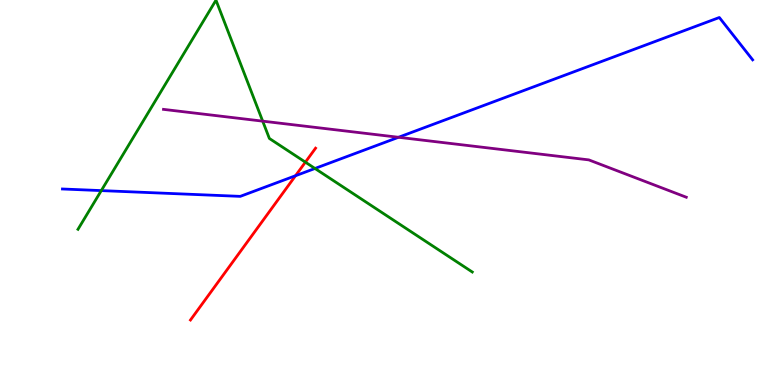[{'lines': ['blue', 'red'], 'intersections': [{'x': 3.81, 'y': 5.44}]}, {'lines': ['green', 'red'], 'intersections': [{'x': 3.94, 'y': 5.79}]}, {'lines': ['purple', 'red'], 'intersections': []}, {'lines': ['blue', 'green'], 'intersections': [{'x': 1.31, 'y': 5.05}, {'x': 4.06, 'y': 5.62}]}, {'lines': ['blue', 'purple'], 'intersections': [{'x': 5.14, 'y': 6.43}]}, {'lines': ['green', 'purple'], 'intersections': [{'x': 3.39, 'y': 6.85}]}]